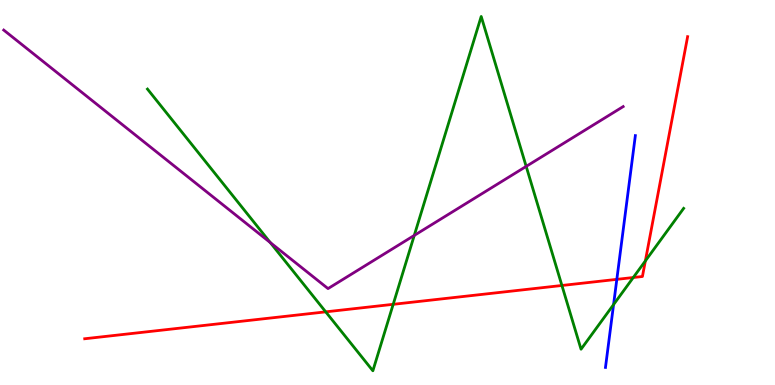[{'lines': ['blue', 'red'], 'intersections': [{'x': 7.96, 'y': 2.74}]}, {'lines': ['green', 'red'], 'intersections': [{'x': 4.2, 'y': 1.9}, {'x': 5.07, 'y': 2.1}, {'x': 7.25, 'y': 2.58}, {'x': 8.17, 'y': 2.79}, {'x': 8.33, 'y': 3.22}]}, {'lines': ['purple', 'red'], 'intersections': []}, {'lines': ['blue', 'green'], 'intersections': [{'x': 7.92, 'y': 2.09}]}, {'lines': ['blue', 'purple'], 'intersections': []}, {'lines': ['green', 'purple'], 'intersections': [{'x': 3.49, 'y': 3.7}, {'x': 5.35, 'y': 3.89}, {'x': 6.79, 'y': 5.68}]}]